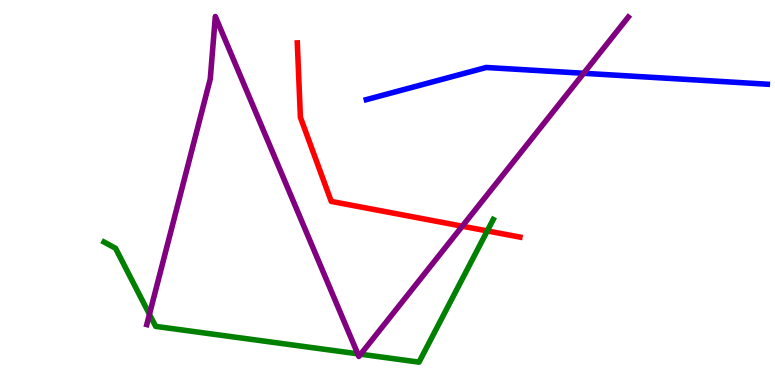[{'lines': ['blue', 'red'], 'intersections': []}, {'lines': ['green', 'red'], 'intersections': [{'x': 6.29, 'y': 4.0}]}, {'lines': ['purple', 'red'], 'intersections': [{'x': 5.96, 'y': 4.12}]}, {'lines': ['blue', 'green'], 'intersections': []}, {'lines': ['blue', 'purple'], 'intersections': [{'x': 7.53, 'y': 8.1}]}, {'lines': ['green', 'purple'], 'intersections': [{'x': 1.93, 'y': 1.84}, {'x': 4.62, 'y': 0.81}, {'x': 4.65, 'y': 0.8}]}]